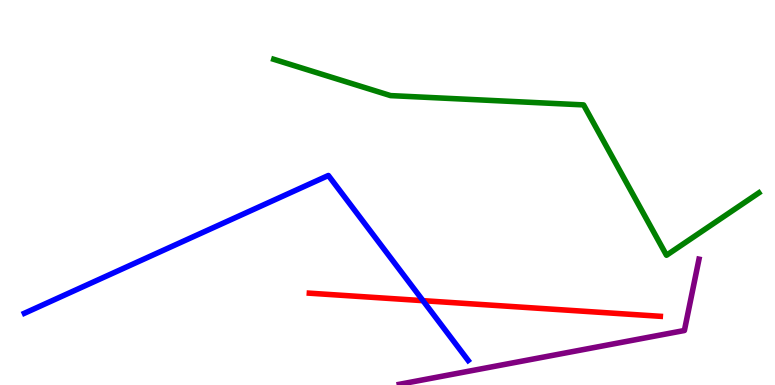[{'lines': ['blue', 'red'], 'intersections': [{'x': 5.46, 'y': 2.19}]}, {'lines': ['green', 'red'], 'intersections': []}, {'lines': ['purple', 'red'], 'intersections': []}, {'lines': ['blue', 'green'], 'intersections': []}, {'lines': ['blue', 'purple'], 'intersections': []}, {'lines': ['green', 'purple'], 'intersections': []}]